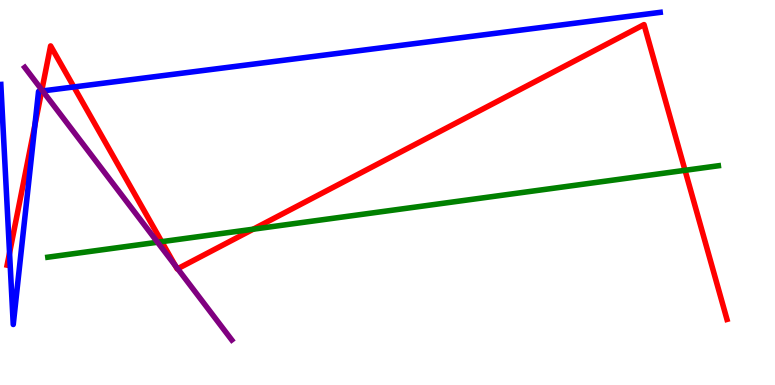[{'lines': ['blue', 'red'], 'intersections': [{'x': 0.123, 'y': 3.43}, {'x': 0.45, 'y': 6.75}, {'x': 0.537, 'y': 7.63}, {'x': 0.954, 'y': 7.74}]}, {'lines': ['green', 'red'], 'intersections': [{'x': 2.09, 'y': 3.72}, {'x': 3.27, 'y': 4.05}, {'x': 8.84, 'y': 5.58}]}, {'lines': ['purple', 'red'], 'intersections': [{'x': 0.54, 'y': 7.66}, {'x': 2.26, 'y': 3.1}, {'x': 2.29, 'y': 3.02}]}, {'lines': ['blue', 'green'], 'intersections': []}, {'lines': ['blue', 'purple'], 'intersections': [{'x': 0.55, 'y': 7.64}]}, {'lines': ['green', 'purple'], 'intersections': [{'x': 2.03, 'y': 3.71}]}]